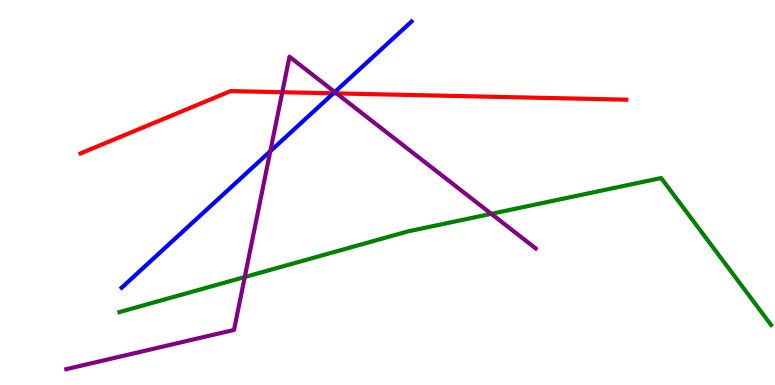[{'lines': ['blue', 'red'], 'intersections': [{'x': 4.3, 'y': 7.58}]}, {'lines': ['green', 'red'], 'intersections': []}, {'lines': ['purple', 'red'], 'intersections': [{'x': 3.64, 'y': 7.6}, {'x': 4.34, 'y': 7.57}]}, {'lines': ['blue', 'green'], 'intersections': []}, {'lines': ['blue', 'purple'], 'intersections': [{'x': 3.49, 'y': 6.07}, {'x': 4.32, 'y': 7.61}]}, {'lines': ['green', 'purple'], 'intersections': [{'x': 3.16, 'y': 2.8}, {'x': 6.34, 'y': 4.45}]}]